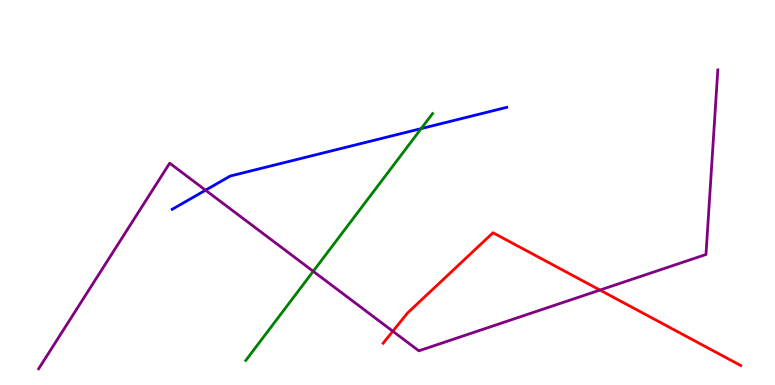[{'lines': ['blue', 'red'], 'intersections': []}, {'lines': ['green', 'red'], 'intersections': []}, {'lines': ['purple', 'red'], 'intersections': [{'x': 5.07, 'y': 1.4}, {'x': 7.74, 'y': 2.47}]}, {'lines': ['blue', 'green'], 'intersections': [{'x': 5.43, 'y': 6.66}]}, {'lines': ['blue', 'purple'], 'intersections': [{'x': 2.65, 'y': 5.06}]}, {'lines': ['green', 'purple'], 'intersections': [{'x': 4.04, 'y': 2.95}]}]